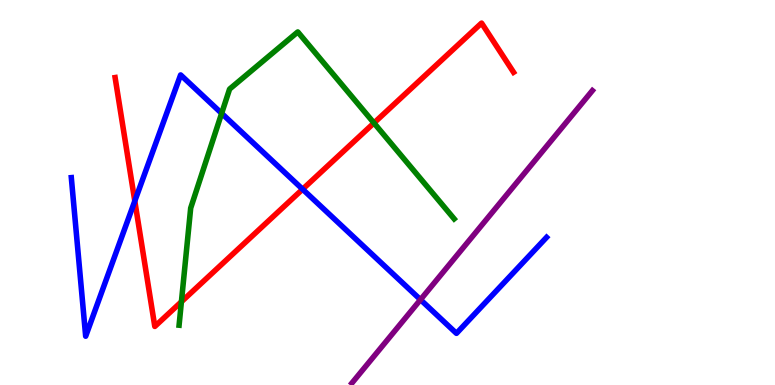[{'lines': ['blue', 'red'], 'intersections': [{'x': 1.74, 'y': 4.78}, {'x': 3.9, 'y': 5.09}]}, {'lines': ['green', 'red'], 'intersections': [{'x': 2.34, 'y': 2.16}, {'x': 4.83, 'y': 6.81}]}, {'lines': ['purple', 'red'], 'intersections': []}, {'lines': ['blue', 'green'], 'intersections': [{'x': 2.86, 'y': 7.06}]}, {'lines': ['blue', 'purple'], 'intersections': [{'x': 5.43, 'y': 2.22}]}, {'lines': ['green', 'purple'], 'intersections': []}]